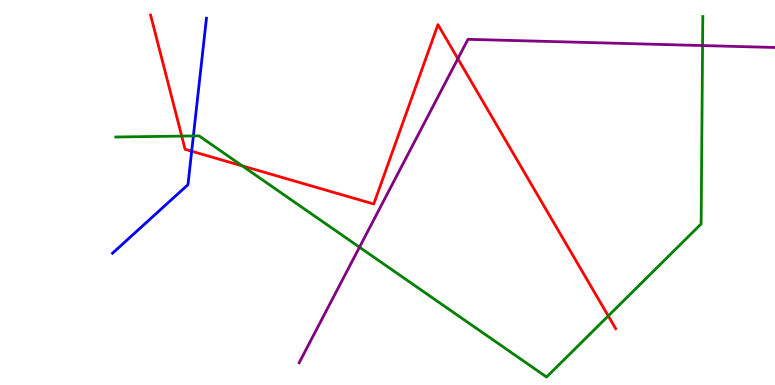[{'lines': ['blue', 'red'], 'intersections': [{'x': 2.47, 'y': 6.07}]}, {'lines': ['green', 'red'], 'intersections': [{'x': 2.34, 'y': 6.47}, {'x': 3.13, 'y': 5.69}, {'x': 7.85, 'y': 1.79}]}, {'lines': ['purple', 'red'], 'intersections': [{'x': 5.91, 'y': 8.48}]}, {'lines': ['blue', 'green'], 'intersections': [{'x': 2.5, 'y': 6.47}]}, {'lines': ['blue', 'purple'], 'intersections': []}, {'lines': ['green', 'purple'], 'intersections': [{'x': 4.64, 'y': 3.58}, {'x': 9.07, 'y': 8.82}]}]